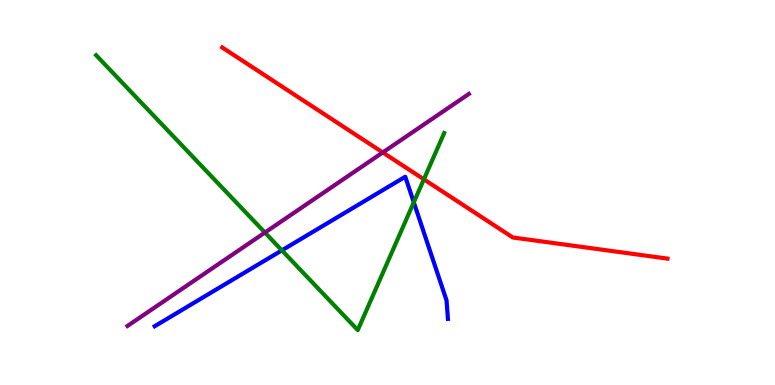[{'lines': ['blue', 'red'], 'intersections': []}, {'lines': ['green', 'red'], 'intersections': [{'x': 5.47, 'y': 5.34}]}, {'lines': ['purple', 'red'], 'intersections': [{'x': 4.94, 'y': 6.04}]}, {'lines': ['blue', 'green'], 'intersections': [{'x': 3.64, 'y': 3.5}, {'x': 5.34, 'y': 4.74}]}, {'lines': ['blue', 'purple'], 'intersections': []}, {'lines': ['green', 'purple'], 'intersections': [{'x': 3.42, 'y': 3.96}]}]